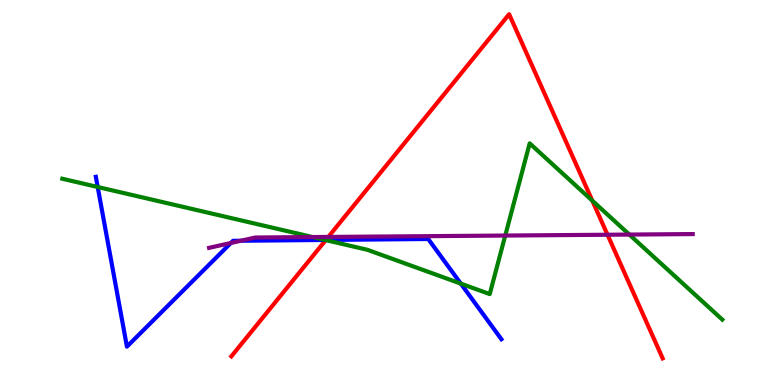[{'lines': ['blue', 'red'], 'intersections': [{'x': 4.2, 'y': 3.77}]}, {'lines': ['green', 'red'], 'intersections': [{'x': 4.2, 'y': 3.76}, {'x': 7.64, 'y': 4.79}]}, {'lines': ['purple', 'red'], 'intersections': [{'x': 4.24, 'y': 3.85}, {'x': 7.84, 'y': 3.9}]}, {'lines': ['blue', 'green'], 'intersections': [{'x': 1.26, 'y': 5.14}, {'x': 4.2, 'y': 3.77}, {'x': 5.95, 'y': 2.63}]}, {'lines': ['blue', 'purple'], 'intersections': [{'x': 2.98, 'y': 3.69}, {'x': 3.11, 'y': 3.75}]}, {'lines': ['green', 'purple'], 'intersections': [{'x': 4.03, 'y': 3.84}, {'x': 6.52, 'y': 3.88}, {'x': 8.12, 'y': 3.91}]}]